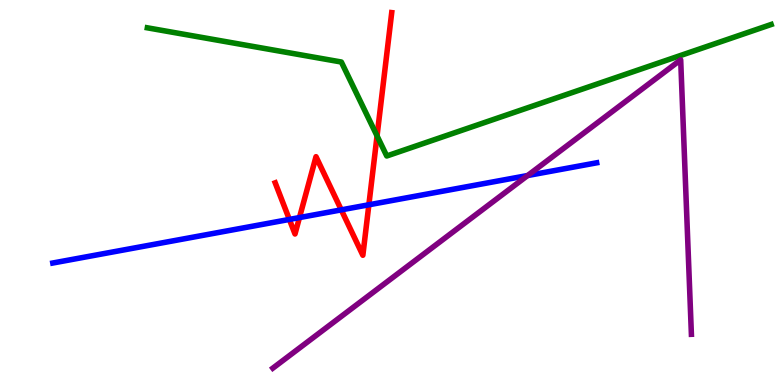[{'lines': ['blue', 'red'], 'intersections': [{'x': 3.73, 'y': 4.3}, {'x': 3.86, 'y': 4.35}, {'x': 4.4, 'y': 4.55}, {'x': 4.76, 'y': 4.68}]}, {'lines': ['green', 'red'], 'intersections': [{'x': 4.87, 'y': 6.47}]}, {'lines': ['purple', 'red'], 'intersections': []}, {'lines': ['blue', 'green'], 'intersections': []}, {'lines': ['blue', 'purple'], 'intersections': [{'x': 6.81, 'y': 5.44}]}, {'lines': ['green', 'purple'], 'intersections': []}]